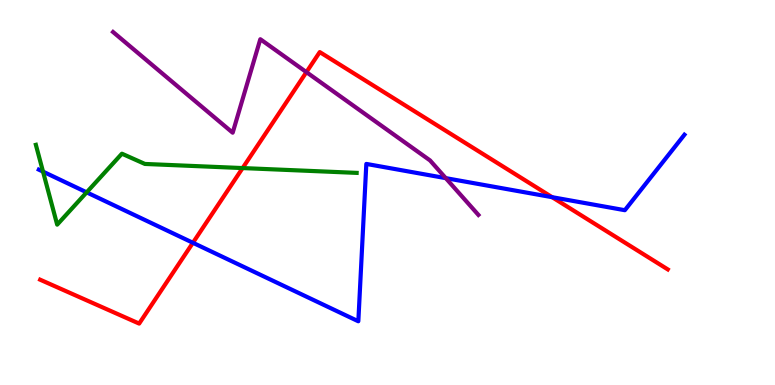[{'lines': ['blue', 'red'], 'intersections': [{'x': 2.49, 'y': 3.69}, {'x': 7.12, 'y': 4.88}]}, {'lines': ['green', 'red'], 'intersections': [{'x': 3.13, 'y': 5.63}]}, {'lines': ['purple', 'red'], 'intersections': [{'x': 3.95, 'y': 8.13}]}, {'lines': ['blue', 'green'], 'intersections': [{'x': 0.555, 'y': 5.54}, {'x': 1.12, 'y': 5.0}]}, {'lines': ['blue', 'purple'], 'intersections': [{'x': 5.75, 'y': 5.37}]}, {'lines': ['green', 'purple'], 'intersections': []}]